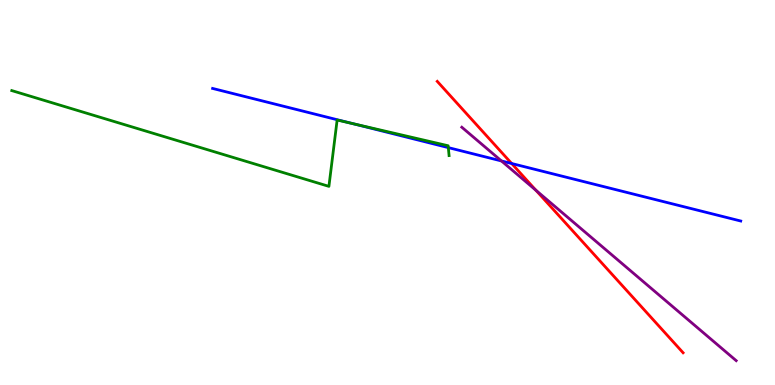[{'lines': ['blue', 'red'], 'intersections': [{'x': 6.6, 'y': 5.75}]}, {'lines': ['green', 'red'], 'intersections': []}, {'lines': ['purple', 'red'], 'intersections': [{'x': 6.91, 'y': 5.06}]}, {'lines': ['blue', 'green'], 'intersections': [{'x': 4.55, 'y': 6.79}, {'x': 5.78, 'y': 6.17}]}, {'lines': ['blue', 'purple'], 'intersections': [{'x': 6.47, 'y': 5.82}]}, {'lines': ['green', 'purple'], 'intersections': []}]